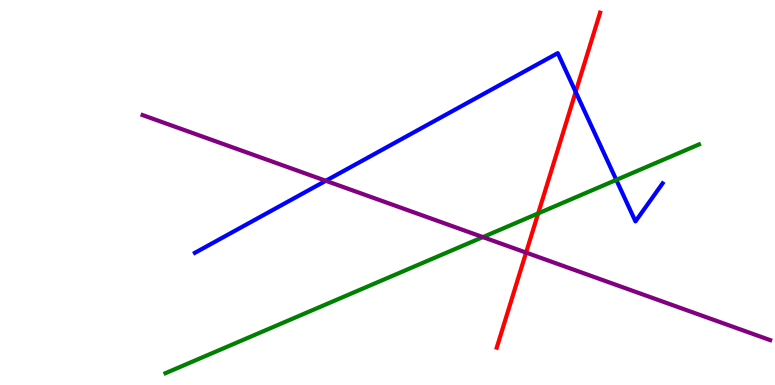[{'lines': ['blue', 'red'], 'intersections': [{'x': 7.43, 'y': 7.61}]}, {'lines': ['green', 'red'], 'intersections': [{'x': 6.94, 'y': 4.46}]}, {'lines': ['purple', 'red'], 'intersections': [{'x': 6.79, 'y': 3.44}]}, {'lines': ['blue', 'green'], 'intersections': [{'x': 7.95, 'y': 5.33}]}, {'lines': ['blue', 'purple'], 'intersections': [{'x': 4.2, 'y': 5.3}]}, {'lines': ['green', 'purple'], 'intersections': [{'x': 6.23, 'y': 3.84}]}]